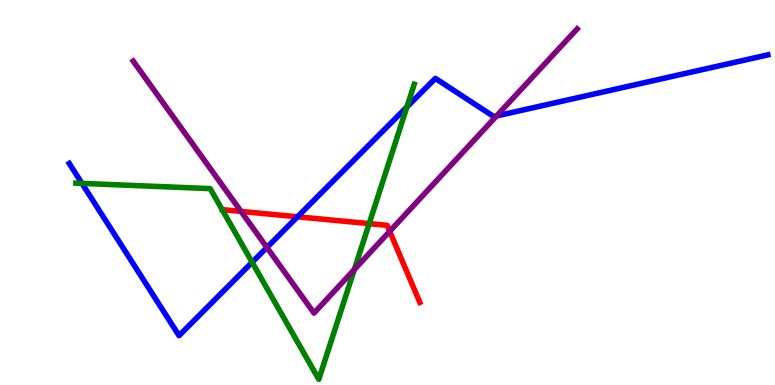[{'lines': ['blue', 'red'], 'intersections': [{'x': 3.84, 'y': 4.37}]}, {'lines': ['green', 'red'], 'intersections': [{'x': 4.76, 'y': 4.19}]}, {'lines': ['purple', 'red'], 'intersections': [{'x': 3.11, 'y': 4.51}, {'x': 5.03, 'y': 3.99}]}, {'lines': ['blue', 'green'], 'intersections': [{'x': 1.06, 'y': 5.24}, {'x': 3.25, 'y': 3.19}, {'x': 5.25, 'y': 7.22}]}, {'lines': ['blue', 'purple'], 'intersections': [{'x': 3.44, 'y': 3.57}, {'x': 6.41, 'y': 6.99}]}, {'lines': ['green', 'purple'], 'intersections': [{'x': 4.57, 'y': 3.0}]}]